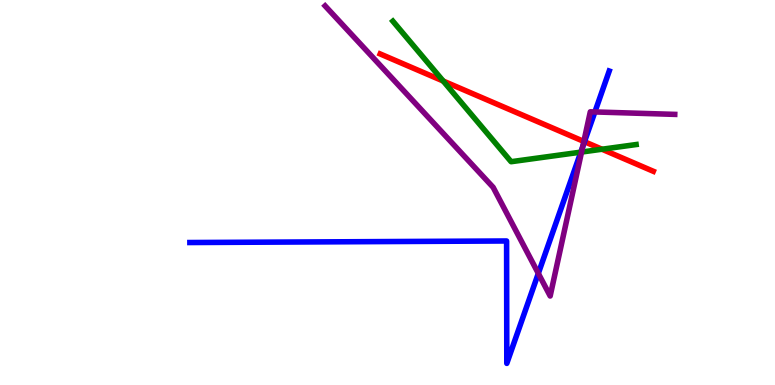[{'lines': ['blue', 'red'], 'intersections': [{'x': 7.54, 'y': 6.32}]}, {'lines': ['green', 'red'], 'intersections': [{'x': 5.72, 'y': 7.9}, {'x': 7.77, 'y': 6.12}]}, {'lines': ['purple', 'red'], 'intersections': [{'x': 7.53, 'y': 6.33}]}, {'lines': ['blue', 'green'], 'intersections': [{'x': 7.49, 'y': 6.05}]}, {'lines': ['blue', 'purple'], 'intersections': [{'x': 6.95, 'y': 2.9}, {'x': 7.52, 'y': 6.19}, {'x': 7.68, 'y': 7.09}]}, {'lines': ['green', 'purple'], 'intersections': [{'x': 7.5, 'y': 6.05}]}]